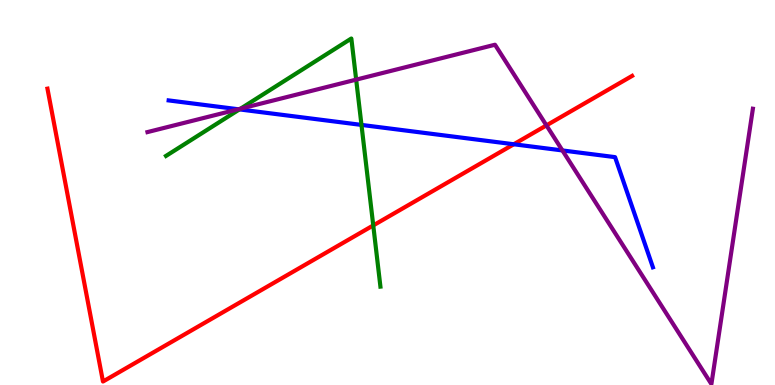[{'lines': ['blue', 'red'], 'intersections': [{'x': 6.63, 'y': 6.25}]}, {'lines': ['green', 'red'], 'intersections': [{'x': 4.82, 'y': 4.14}]}, {'lines': ['purple', 'red'], 'intersections': [{'x': 7.05, 'y': 6.74}]}, {'lines': ['blue', 'green'], 'intersections': [{'x': 3.09, 'y': 7.16}, {'x': 4.66, 'y': 6.76}]}, {'lines': ['blue', 'purple'], 'intersections': [{'x': 3.07, 'y': 7.16}, {'x': 7.26, 'y': 6.09}]}, {'lines': ['green', 'purple'], 'intersections': [{'x': 3.1, 'y': 7.18}, {'x': 4.6, 'y': 7.93}]}]